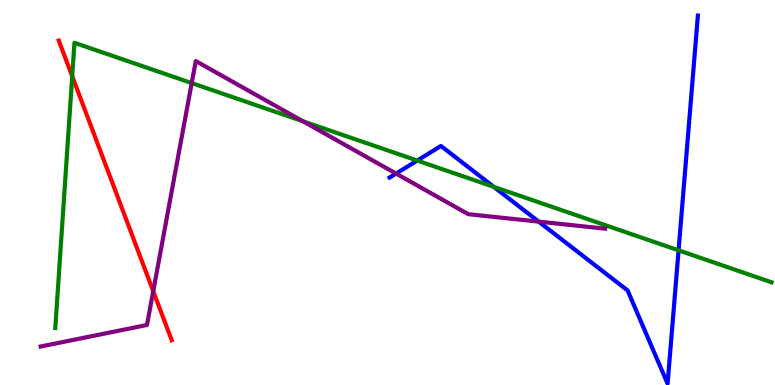[{'lines': ['blue', 'red'], 'intersections': []}, {'lines': ['green', 'red'], 'intersections': [{'x': 0.932, 'y': 8.02}]}, {'lines': ['purple', 'red'], 'intersections': [{'x': 1.98, 'y': 2.44}]}, {'lines': ['blue', 'green'], 'intersections': [{'x': 5.38, 'y': 5.83}, {'x': 6.37, 'y': 5.15}, {'x': 8.76, 'y': 3.5}]}, {'lines': ['blue', 'purple'], 'intersections': [{'x': 5.11, 'y': 5.49}, {'x': 6.95, 'y': 4.24}]}, {'lines': ['green', 'purple'], 'intersections': [{'x': 2.47, 'y': 7.84}, {'x': 3.91, 'y': 6.85}]}]